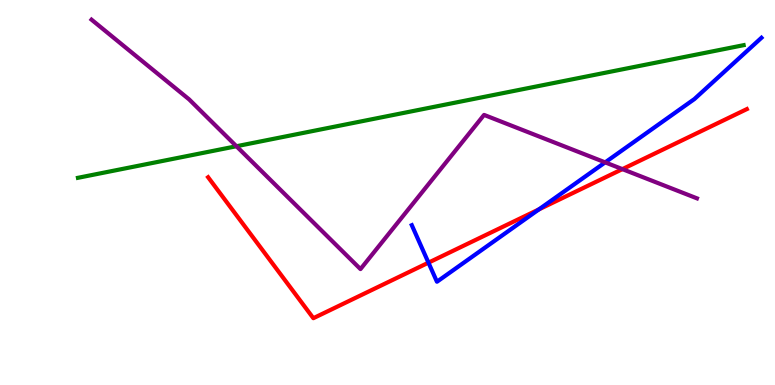[{'lines': ['blue', 'red'], 'intersections': [{'x': 5.53, 'y': 3.18}, {'x': 6.95, 'y': 4.56}]}, {'lines': ['green', 'red'], 'intersections': []}, {'lines': ['purple', 'red'], 'intersections': [{'x': 8.03, 'y': 5.61}]}, {'lines': ['blue', 'green'], 'intersections': []}, {'lines': ['blue', 'purple'], 'intersections': [{'x': 7.81, 'y': 5.78}]}, {'lines': ['green', 'purple'], 'intersections': [{'x': 3.05, 'y': 6.2}]}]